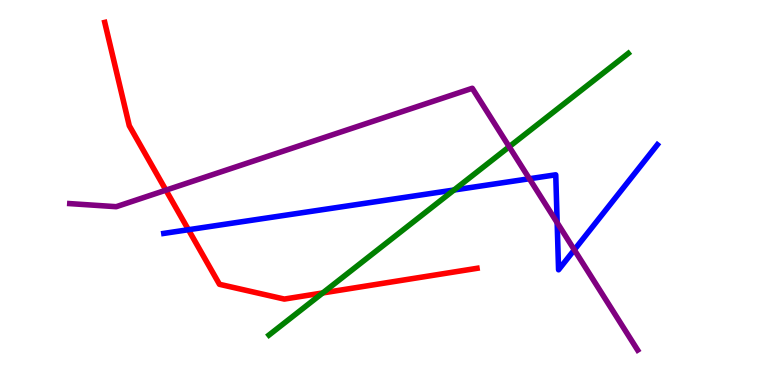[{'lines': ['blue', 'red'], 'intersections': [{'x': 2.43, 'y': 4.03}]}, {'lines': ['green', 'red'], 'intersections': [{'x': 4.16, 'y': 2.39}]}, {'lines': ['purple', 'red'], 'intersections': [{'x': 2.14, 'y': 5.06}]}, {'lines': ['blue', 'green'], 'intersections': [{'x': 5.86, 'y': 5.06}]}, {'lines': ['blue', 'purple'], 'intersections': [{'x': 6.83, 'y': 5.36}, {'x': 7.19, 'y': 4.22}, {'x': 7.41, 'y': 3.51}]}, {'lines': ['green', 'purple'], 'intersections': [{'x': 6.57, 'y': 6.19}]}]